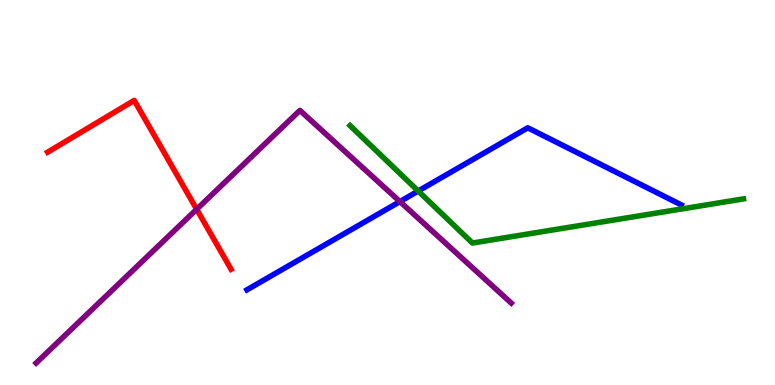[{'lines': ['blue', 'red'], 'intersections': []}, {'lines': ['green', 'red'], 'intersections': []}, {'lines': ['purple', 'red'], 'intersections': [{'x': 2.54, 'y': 4.56}]}, {'lines': ['blue', 'green'], 'intersections': [{'x': 5.4, 'y': 5.04}]}, {'lines': ['blue', 'purple'], 'intersections': [{'x': 5.16, 'y': 4.76}]}, {'lines': ['green', 'purple'], 'intersections': []}]